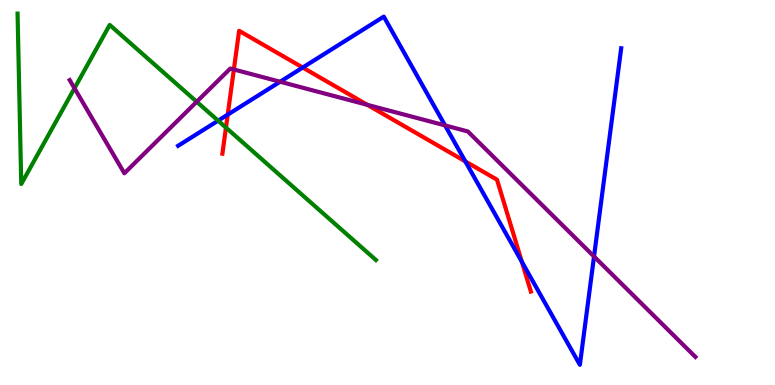[{'lines': ['blue', 'red'], 'intersections': [{'x': 2.94, 'y': 7.02}, {'x': 3.91, 'y': 8.25}, {'x': 6.0, 'y': 5.81}, {'x': 6.73, 'y': 3.2}]}, {'lines': ['green', 'red'], 'intersections': [{'x': 2.92, 'y': 6.69}]}, {'lines': ['purple', 'red'], 'intersections': [{'x': 3.02, 'y': 8.2}, {'x': 4.74, 'y': 7.28}]}, {'lines': ['blue', 'green'], 'intersections': [{'x': 2.81, 'y': 6.87}]}, {'lines': ['blue', 'purple'], 'intersections': [{'x': 3.61, 'y': 7.88}, {'x': 5.74, 'y': 6.74}, {'x': 7.66, 'y': 3.34}]}, {'lines': ['green', 'purple'], 'intersections': [{'x': 0.961, 'y': 7.71}, {'x': 2.54, 'y': 7.36}]}]